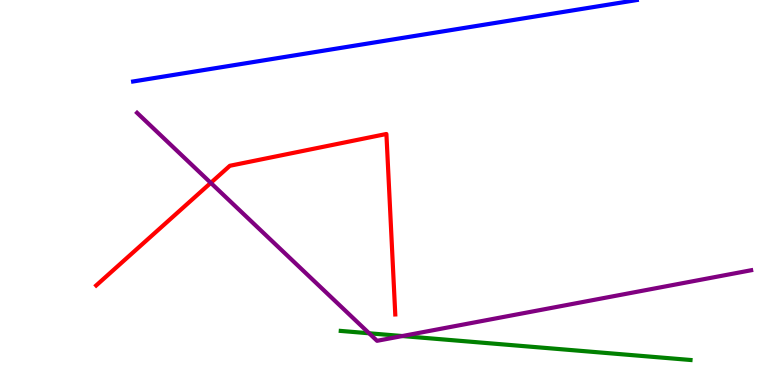[{'lines': ['blue', 'red'], 'intersections': []}, {'lines': ['green', 'red'], 'intersections': []}, {'lines': ['purple', 'red'], 'intersections': [{'x': 2.72, 'y': 5.25}]}, {'lines': ['blue', 'green'], 'intersections': []}, {'lines': ['blue', 'purple'], 'intersections': []}, {'lines': ['green', 'purple'], 'intersections': [{'x': 4.76, 'y': 1.34}, {'x': 5.19, 'y': 1.27}]}]